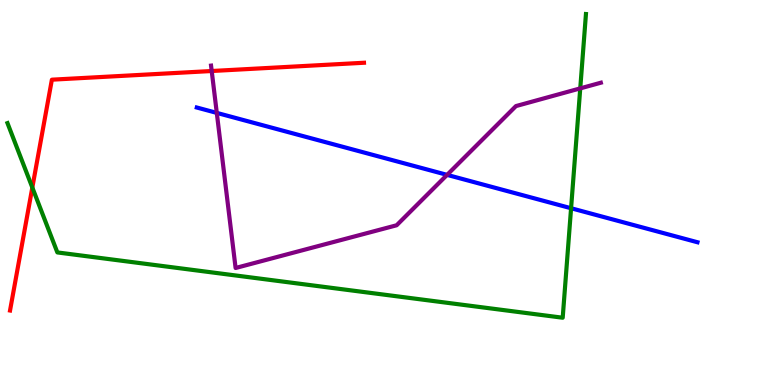[{'lines': ['blue', 'red'], 'intersections': []}, {'lines': ['green', 'red'], 'intersections': [{'x': 0.417, 'y': 5.13}]}, {'lines': ['purple', 'red'], 'intersections': [{'x': 2.73, 'y': 8.16}]}, {'lines': ['blue', 'green'], 'intersections': [{'x': 7.37, 'y': 4.59}]}, {'lines': ['blue', 'purple'], 'intersections': [{'x': 2.8, 'y': 7.07}, {'x': 5.77, 'y': 5.46}]}, {'lines': ['green', 'purple'], 'intersections': [{'x': 7.49, 'y': 7.7}]}]